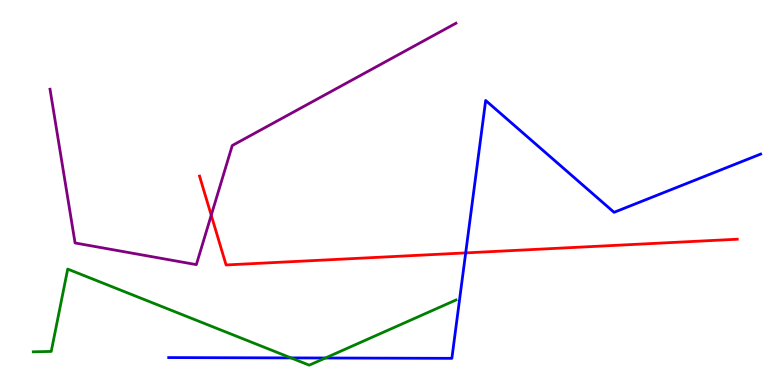[{'lines': ['blue', 'red'], 'intersections': [{'x': 6.01, 'y': 3.43}]}, {'lines': ['green', 'red'], 'intersections': []}, {'lines': ['purple', 'red'], 'intersections': [{'x': 2.73, 'y': 4.41}]}, {'lines': ['blue', 'green'], 'intersections': [{'x': 3.75, 'y': 0.704}, {'x': 4.2, 'y': 0.701}]}, {'lines': ['blue', 'purple'], 'intersections': []}, {'lines': ['green', 'purple'], 'intersections': []}]